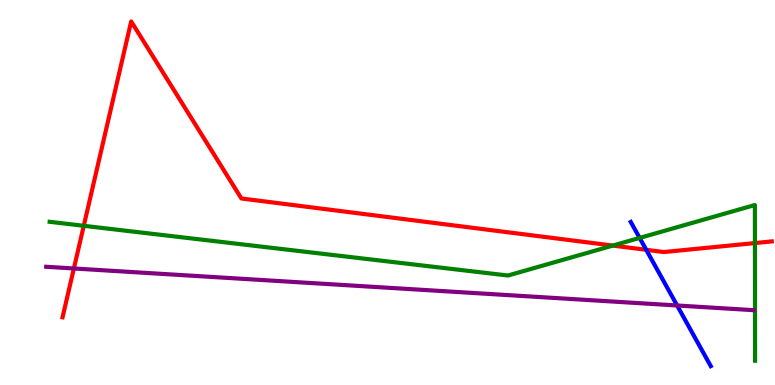[{'lines': ['blue', 'red'], 'intersections': [{'x': 8.34, 'y': 3.51}]}, {'lines': ['green', 'red'], 'intersections': [{'x': 1.08, 'y': 4.14}, {'x': 7.91, 'y': 3.62}, {'x': 9.74, 'y': 3.69}]}, {'lines': ['purple', 'red'], 'intersections': [{'x': 0.953, 'y': 3.03}]}, {'lines': ['blue', 'green'], 'intersections': [{'x': 8.25, 'y': 3.82}]}, {'lines': ['blue', 'purple'], 'intersections': [{'x': 8.74, 'y': 2.07}]}, {'lines': ['green', 'purple'], 'intersections': []}]